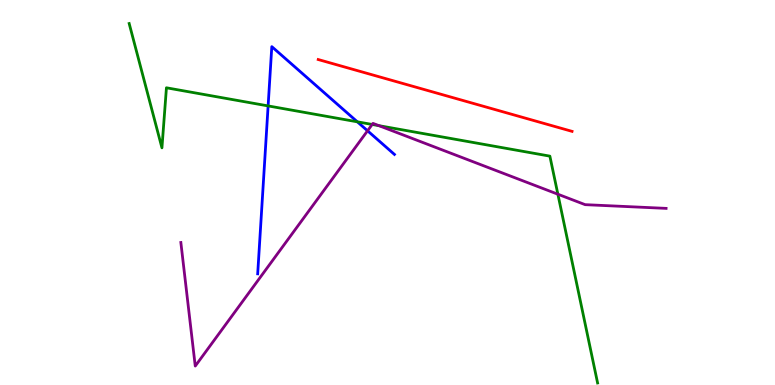[{'lines': ['blue', 'red'], 'intersections': []}, {'lines': ['green', 'red'], 'intersections': []}, {'lines': ['purple', 'red'], 'intersections': []}, {'lines': ['blue', 'green'], 'intersections': [{'x': 3.46, 'y': 7.25}, {'x': 4.61, 'y': 6.84}]}, {'lines': ['blue', 'purple'], 'intersections': [{'x': 4.74, 'y': 6.6}]}, {'lines': ['green', 'purple'], 'intersections': [{'x': 4.8, 'y': 6.77}, {'x': 4.89, 'y': 6.74}, {'x': 7.2, 'y': 4.96}]}]